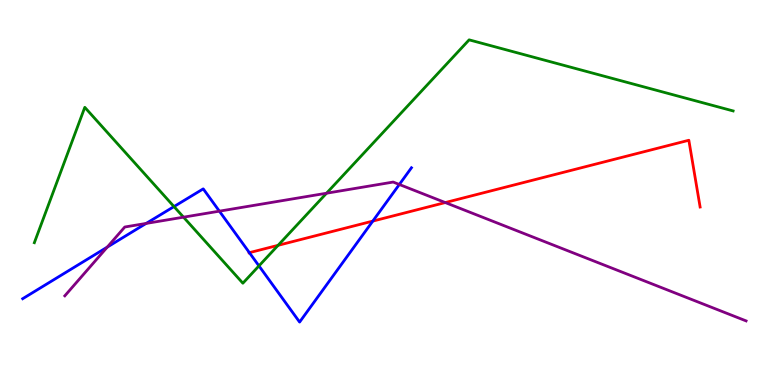[{'lines': ['blue', 'red'], 'intersections': [{'x': 3.22, 'y': 3.44}, {'x': 4.81, 'y': 4.26}]}, {'lines': ['green', 'red'], 'intersections': [{'x': 3.59, 'y': 3.63}]}, {'lines': ['purple', 'red'], 'intersections': [{'x': 5.75, 'y': 4.74}]}, {'lines': ['blue', 'green'], 'intersections': [{'x': 2.25, 'y': 4.63}, {'x': 3.34, 'y': 3.09}]}, {'lines': ['blue', 'purple'], 'intersections': [{'x': 1.38, 'y': 3.58}, {'x': 1.89, 'y': 4.2}, {'x': 2.83, 'y': 4.52}, {'x': 5.15, 'y': 5.21}]}, {'lines': ['green', 'purple'], 'intersections': [{'x': 2.37, 'y': 4.36}, {'x': 4.21, 'y': 4.98}]}]